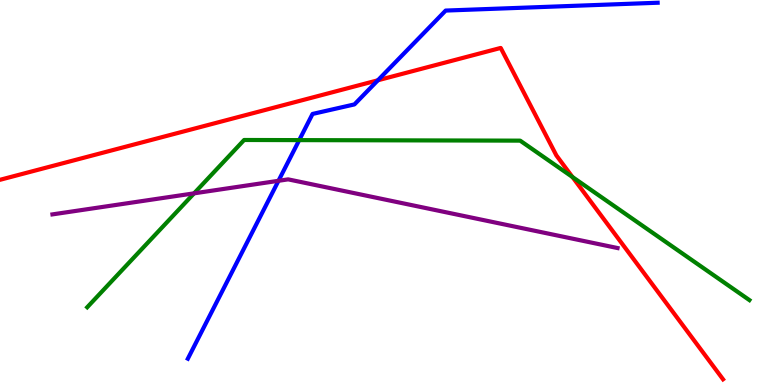[{'lines': ['blue', 'red'], 'intersections': [{'x': 4.88, 'y': 7.91}]}, {'lines': ['green', 'red'], 'intersections': [{'x': 7.39, 'y': 5.4}]}, {'lines': ['purple', 'red'], 'intersections': []}, {'lines': ['blue', 'green'], 'intersections': [{'x': 3.86, 'y': 6.36}]}, {'lines': ['blue', 'purple'], 'intersections': [{'x': 3.59, 'y': 5.3}]}, {'lines': ['green', 'purple'], 'intersections': [{'x': 2.5, 'y': 4.98}]}]